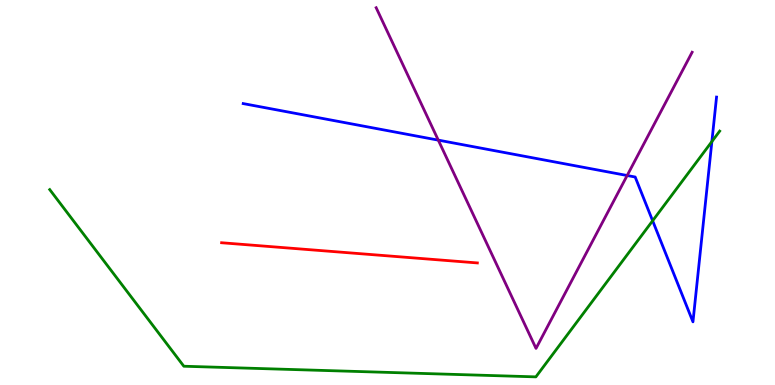[{'lines': ['blue', 'red'], 'intersections': []}, {'lines': ['green', 'red'], 'intersections': []}, {'lines': ['purple', 'red'], 'intersections': []}, {'lines': ['blue', 'green'], 'intersections': [{'x': 8.42, 'y': 4.27}, {'x': 9.19, 'y': 6.32}]}, {'lines': ['blue', 'purple'], 'intersections': [{'x': 5.66, 'y': 6.36}, {'x': 8.09, 'y': 5.44}]}, {'lines': ['green', 'purple'], 'intersections': []}]